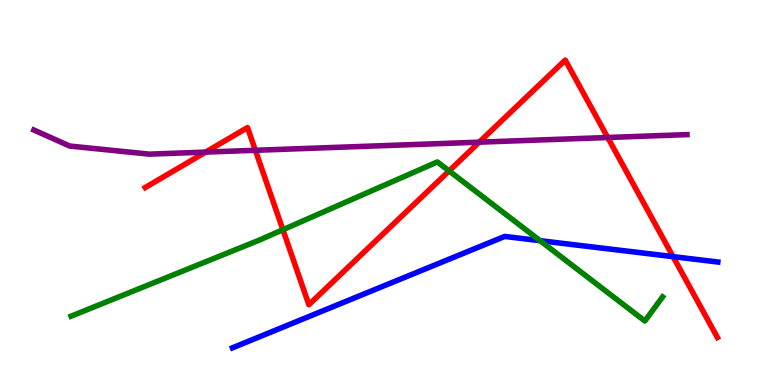[{'lines': ['blue', 'red'], 'intersections': [{'x': 8.68, 'y': 3.33}]}, {'lines': ['green', 'red'], 'intersections': [{'x': 3.65, 'y': 4.03}, {'x': 5.79, 'y': 5.56}]}, {'lines': ['purple', 'red'], 'intersections': [{'x': 2.65, 'y': 6.05}, {'x': 3.3, 'y': 6.1}, {'x': 6.18, 'y': 6.31}, {'x': 7.84, 'y': 6.43}]}, {'lines': ['blue', 'green'], 'intersections': [{'x': 6.97, 'y': 3.75}]}, {'lines': ['blue', 'purple'], 'intersections': []}, {'lines': ['green', 'purple'], 'intersections': []}]